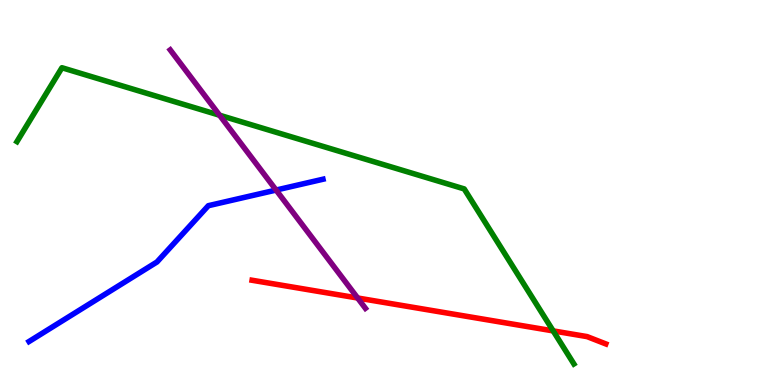[{'lines': ['blue', 'red'], 'intersections': []}, {'lines': ['green', 'red'], 'intersections': [{'x': 7.14, 'y': 1.41}]}, {'lines': ['purple', 'red'], 'intersections': [{'x': 4.61, 'y': 2.26}]}, {'lines': ['blue', 'green'], 'intersections': []}, {'lines': ['blue', 'purple'], 'intersections': [{'x': 3.56, 'y': 5.06}]}, {'lines': ['green', 'purple'], 'intersections': [{'x': 2.83, 'y': 7.01}]}]